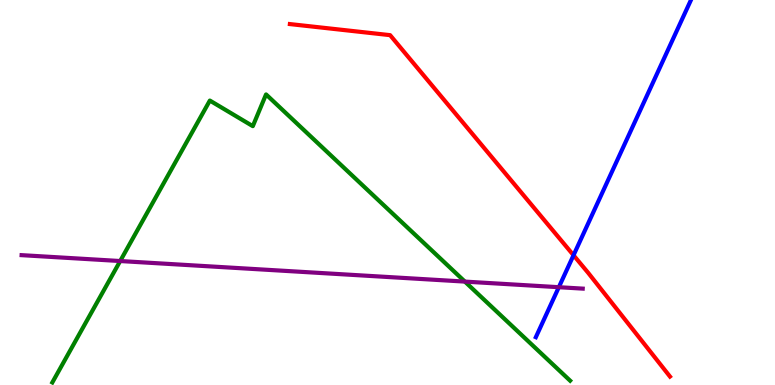[{'lines': ['blue', 'red'], 'intersections': [{'x': 7.4, 'y': 3.37}]}, {'lines': ['green', 'red'], 'intersections': []}, {'lines': ['purple', 'red'], 'intersections': []}, {'lines': ['blue', 'green'], 'intersections': []}, {'lines': ['blue', 'purple'], 'intersections': [{'x': 7.21, 'y': 2.54}]}, {'lines': ['green', 'purple'], 'intersections': [{'x': 1.55, 'y': 3.22}, {'x': 6.0, 'y': 2.69}]}]